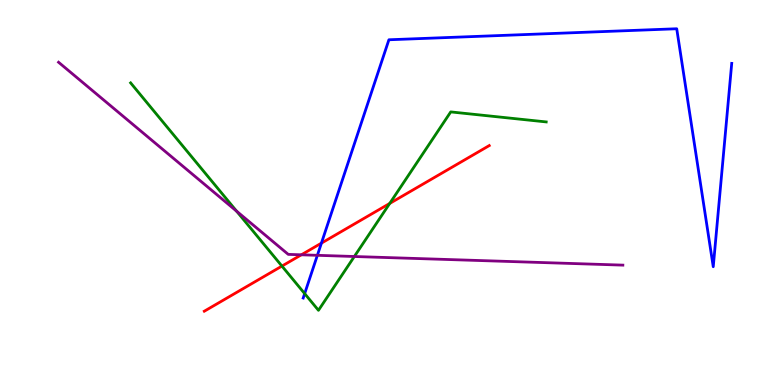[{'lines': ['blue', 'red'], 'intersections': [{'x': 4.15, 'y': 3.68}]}, {'lines': ['green', 'red'], 'intersections': [{'x': 3.64, 'y': 3.09}, {'x': 5.03, 'y': 4.72}]}, {'lines': ['purple', 'red'], 'intersections': [{'x': 3.89, 'y': 3.38}]}, {'lines': ['blue', 'green'], 'intersections': [{'x': 3.93, 'y': 2.37}]}, {'lines': ['blue', 'purple'], 'intersections': [{'x': 4.1, 'y': 3.37}]}, {'lines': ['green', 'purple'], 'intersections': [{'x': 3.05, 'y': 4.52}, {'x': 4.57, 'y': 3.34}]}]